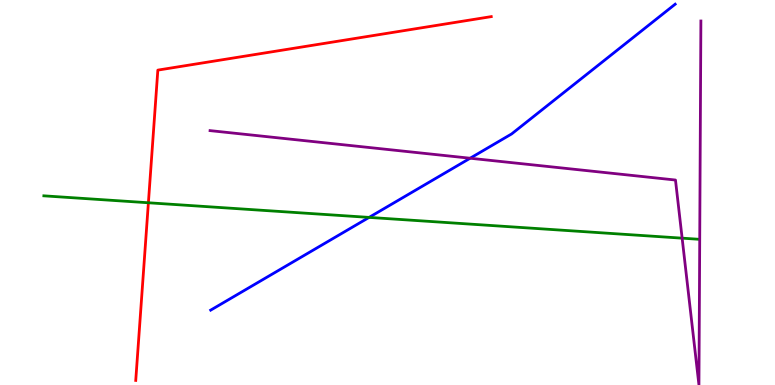[{'lines': ['blue', 'red'], 'intersections': []}, {'lines': ['green', 'red'], 'intersections': [{'x': 1.91, 'y': 4.73}]}, {'lines': ['purple', 'red'], 'intersections': []}, {'lines': ['blue', 'green'], 'intersections': [{'x': 4.76, 'y': 4.35}]}, {'lines': ['blue', 'purple'], 'intersections': [{'x': 6.07, 'y': 5.89}]}, {'lines': ['green', 'purple'], 'intersections': [{'x': 8.8, 'y': 3.81}]}]